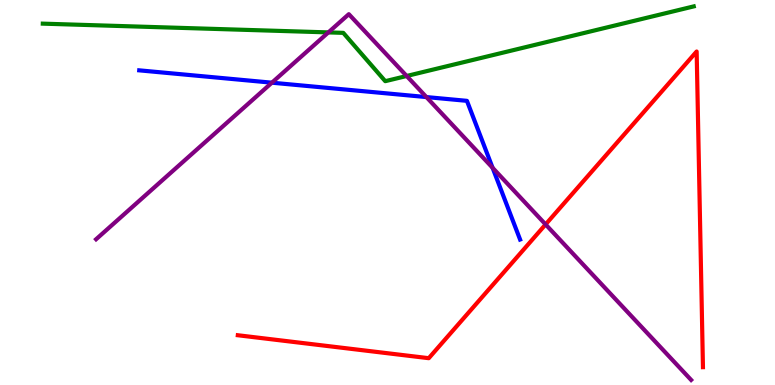[{'lines': ['blue', 'red'], 'intersections': []}, {'lines': ['green', 'red'], 'intersections': []}, {'lines': ['purple', 'red'], 'intersections': [{'x': 7.04, 'y': 4.17}]}, {'lines': ['blue', 'green'], 'intersections': []}, {'lines': ['blue', 'purple'], 'intersections': [{'x': 3.51, 'y': 7.85}, {'x': 5.5, 'y': 7.48}, {'x': 6.36, 'y': 5.64}]}, {'lines': ['green', 'purple'], 'intersections': [{'x': 4.24, 'y': 9.16}, {'x': 5.25, 'y': 8.03}]}]